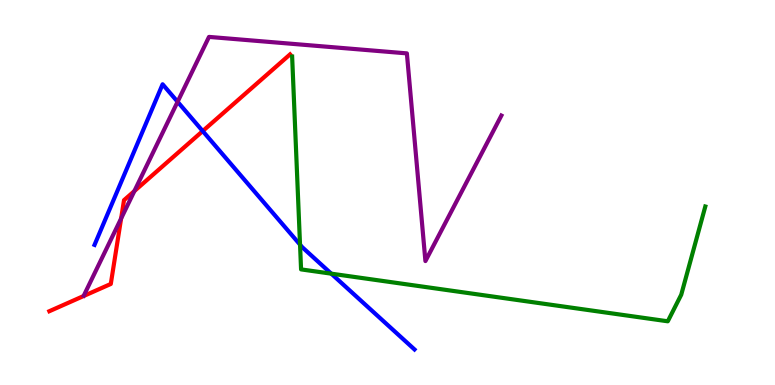[{'lines': ['blue', 'red'], 'intersections': [{'x': 2.62, 'y': 6.6}]}, {'lines': ['green', 'red'], 'intersections': []}, {'lines': ['purple', 'red'], 'intersections': [{'x': 1.56, 'y': 4.33}, {'x': 1.73, 'y': 5.04}]}, {'lines': ['blue', 'green'], 'intersections': [{'x': 3.87, 'y': 3.65}, {'x': 4.27, 'y': 2.89}]}, {'lines': ['blue', 'purple'], 'intersections': [{'x': 2.29, 'y': 7.36}]}, {'lines': ['green', 'purple'], 'intersections': []}]